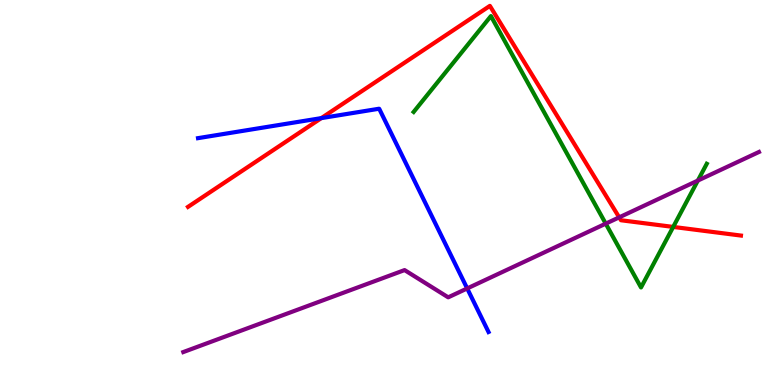[{'lines': ['blue', 'red'], 'intersections': [{'x': 4.15, 'y': 6.93}]}, {'lines': ['green', 'red'], 'intersections': [{'x': 8.69, 'y': 4.11}]}, {'lines': ['purple', 'red'], 'intersections': [{'x': 7.99, 'y': 4.35}]}, {'lines': ['blue', 'green'], 'intersections': []}, {'lines': ['blue', 'purple'], 'intersections': [{'x': 6.03, 'y': 2.51}]}, {'lines': ['green', 'purple'], 'intersections': [{'x': 7.82, 'y': 4.19}, {'x': 9.0, 'y': 5.31}]}]